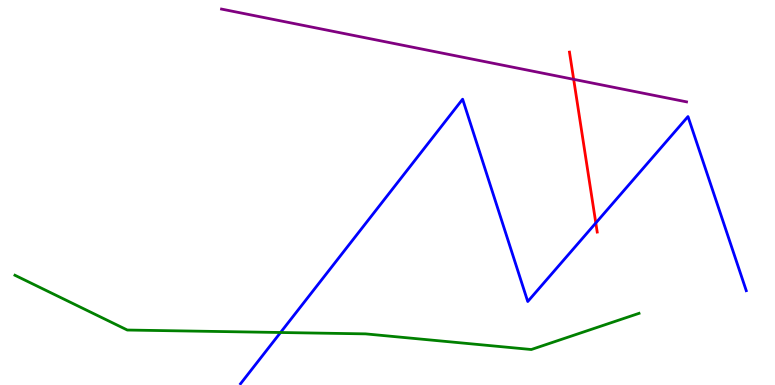[{'lines': ['blue', 'red'], 'intersections': [{'x': 7.69, 'y': 4.21}]}, {'lines': ['green', 'red'], 'intersections': []}, {'lines': ['purple', 'red'], 'intersections': [{'x': 7.4, 'y': 7.94}]}, {'lines': ['blue', 'green'], 'intersections': [{'x': 3.62, 'y': 1.36}]}, {'lines': ['blue', 'purple'], 'intersections': []}, {'lines': ['green', 'purple'], 'intersections': []}]